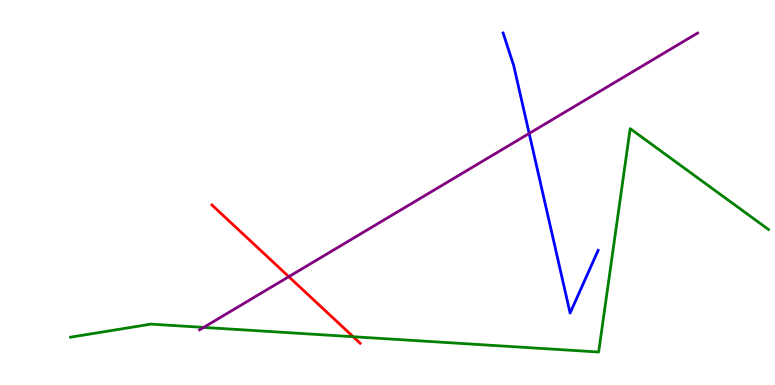[{'lines': ['blue', 'red'], 'intersections': []}, {'lines': ['green', 'red'], 'intersections': [{'x': 4.56, 'y': 1.25}]}, {'lines': ['purple', 'red'], 'intersections': [{'x': 3.73, 'y': 2.81}]}, {'lines': ['blue', 'green'], 'intersections': []}, {'lines': ['blue', 'purple'], 'intersections': [{'x': 6.83, 'y': 6.53}]}, {'lines': ['green', 'purple'], 'intersections': [{'x': 2.63, 'y': 1.5}]}]